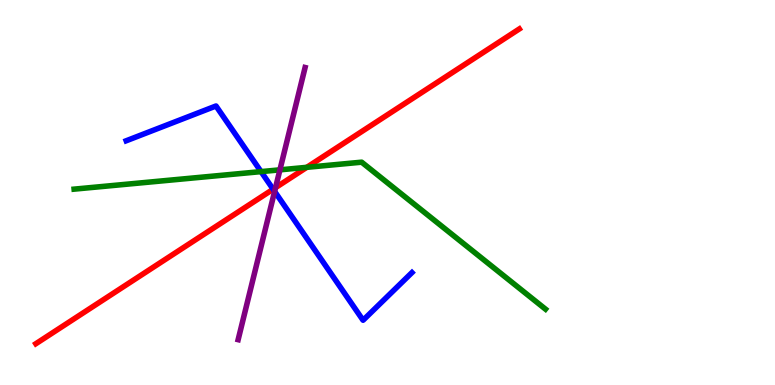[{'lines': ['blue', 'red'], 'intersections': [{'x': 3.52, 'y': 5.08}]}, {'lines': ['green', 'red'], 'intersections': [{'x': 3.96, 'y': 5.65}]}, {'lines': ['purple', 'red'], 'intersections': [{'x': 3.56, 'y': 5.13}]}, {'lines': ['blue', 'green'], 'intersections': [{'x': 3.37, 'y': 5.54}]}, {'lines': ['blue', 'purple'], 'intersections': [{'x': 3.54, 'y': 5.03}]}, {'lines': ['green', 'purple'], 'intersections': [{'x': 3.61, 'y': 5.59}]}]